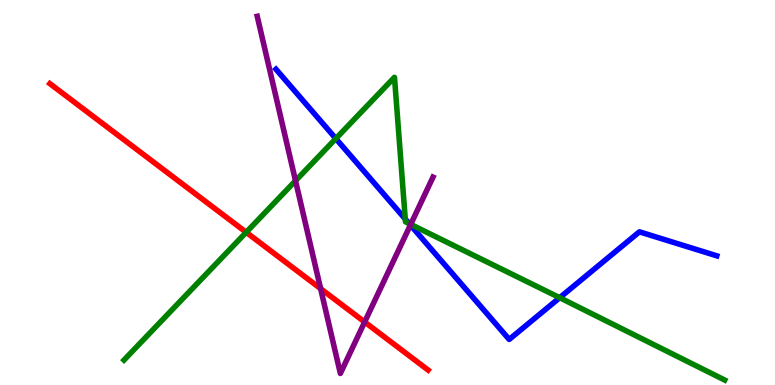[{'lines': ['blue', 'red'], 'intersections': []}, {'lines': ['green', 'red'], 'intersections': [{'x': 3.18, 'y': 3.97}]}, {'lines': ['purple', 'red'], 'intersections': [{'x': 4.14, 'y': 2.5}, {'x': 4.71, 'y': 1.64}]}, {'lines': ['blue', 'green'], 'intersections': [{'x': 4.33, 'y': 6.4}, {'x': 5.23, 'y': 4.31}, {'x': 5.28, 'y': 4.19}, {'x': 7.22, 'y': 2.27}]}, {'lines': ['blue', 'purple'], 'intersections': [{'x': 5.3, 'y': 4.16}]}, {'lines': ['green', 'purple'], 'intersections': [{'x': 3.81, 'y': 5.3}, {'x': 5.3, 'y': 4.17}]}]